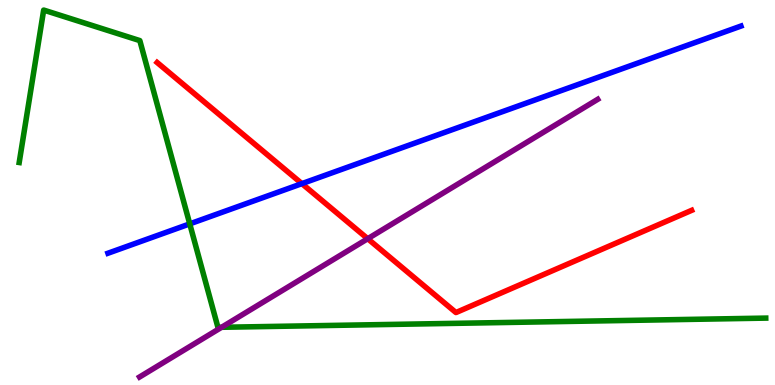[{'lines': ['blue', 'red'], 'intersections': [{'x': 3.9, 'y': 5.23}]}, {'lines': ['green', 'red'], 'intersections': []}, {'lines': ['purple', 'red'], 'intersections': [{'x': 4.74, 'y': 3.8}]}, {'lines': ['blue', 'green'], 'intersections': [{'x': 2.45, 'y': 4.18}]}, {'lines': ['blue', 'purple'], 'intersections': []}, {'lines': ['green', 'purple'], 'intersections': [{'x': 2.86, 'y': 1.5}]}]